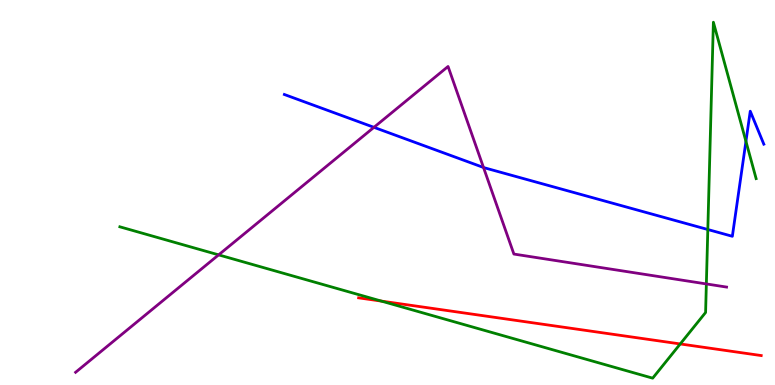[{'lines': ['blue', 'red'], 'intersections': []}, {'lines': ['green', 'red'], 'intersections': [{'x': 4.92, 'y': 2.18}, {'x': 8.78, 'y': 1.07}]}, {'lines': ['purple', 'red'], 'intersections': []}, {'lines': ['blue', 'green'], 'intersections': [{'x': 9.13, 'y': 4.04}, {'x': 9.63, 'y': 6.33}]}, {'lines': ['blue', 'purple'], 'intersections': [{'x': 4.83, 'y': 6.69}, {'x': 6.24, 'y': 5.65}]}, {'lines': ['green', 'purple'], 'intersections': [{'x': 2.82, 'y': 3.38}, {'x': 9.11, 'y': 2.63}]}]